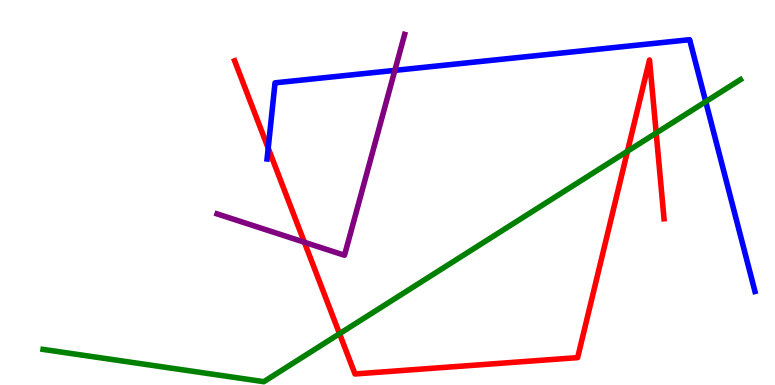[{'lines': ['blue', 'red'], 'intersections': [{'x': 3.46, 'y': 6.15}]}, {'lines': ['green', 'red'], 'intersections': [{'x': 4.38, 'y': 1.33}, {'x': 8.1, 'y': 6.07}, {'x': 8.47, 'y': 6.54}]}, {'lines': ['purple', 'red'], 'intersections': [{'x': 3.93, 'y': 3.71}]}, {'lines': ['blue', 'green'], 'intersections': [{'x': 9.11, 'y': 7.36}]}, {'lines': ['blue', 'purple'], 'intersections': [{'x': 5.09, 'y': 8.17}]}, {'lines': ['green', 'purple'], 'intersections': []}]